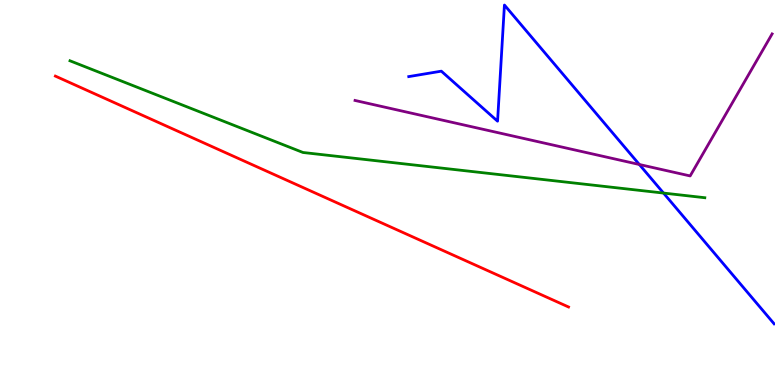[{'lines': ['blue', 'red'], 'intersections': []}, {'lines': ['green', 'red'], 'intersections': []}, {'lines': ['purple', 'red'], 'intersections': []}, {'lines': ['blue', 'green'], 'intersections': [{'x': 8.56, 'y': 4.99}]}, {'lines': ['blue', 'purple'], 'intersections': [{'x': 8.25, 'y': 5.73}]}, {'lines': ['green', 'purple'], 'intersections': []}]